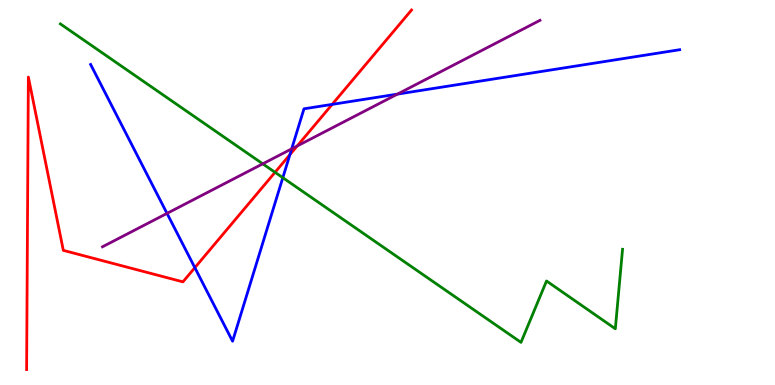[{'lines': ['blue', 'red'], 'intersections': [{'x': 2.51, 'y': 3.05}, {'x': 3.74, 'y': 5.98}, {'x': 4.29, 'y': 7.29}]}, {'lines': ['green', 'red'], 'intersections': [{'x': 3.55, 'y': 5.52}]}, {'lines': ['purple', 'red'], 'intersections': [{'x': 3.83, 'y': 6.21}]}, {'lines': ['blue', 'green'], 'intersections': [{'x': 3.65, 'y': 5.38}]}, {'lines': ['blue', 'purple'], 'intersections': [{'x': 2.15, 'y': 4.46}, {'x': 3.76, 'y': 6.13}, {'x': 5.13, 'y': 7.56}]}, {'lines': ['green', 'purple'], 'intersections': [{'x': 3.39, 'y': 5.74}]}]